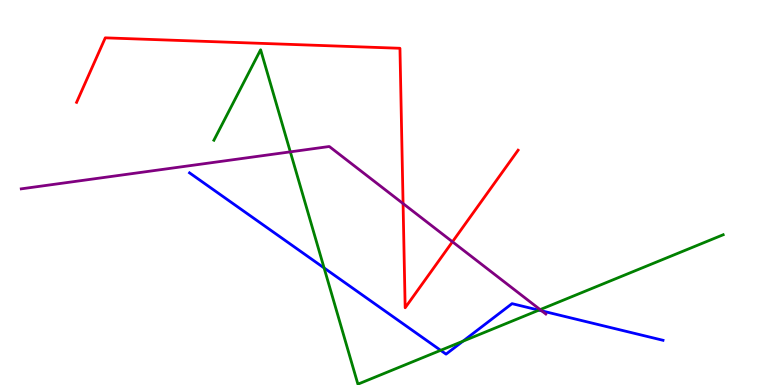[{'lines': ['blue', 'red'], 'intersections': []}, {'lines': ['green', 'red'], 'intersections': []}, {'lines': ['purple', 'red'], 'intersections': [{'x': 5.2, 'y': 4.71}, {'x': 5.84, 'y': 3.72}]}, {'lines': ['blue', 'green'], 'intersections': [{'x': 4.18, 'y': 3.04}, {'x': 5.69, 'y': 0.901}, {'x': 5.97, 'y': 1.14}, {'x': 6.95, 'y': 1.94}]}, {'lines': ['blue', 'purple'], 'intersections': [{'x': 6.99, 'y': 1.93}]}, {'lines': ['green', 'purple'], 'intersections': [{'x': 3.75, 'y': 6.06}, {'x': 6.97, 'y': 1.96}]}]